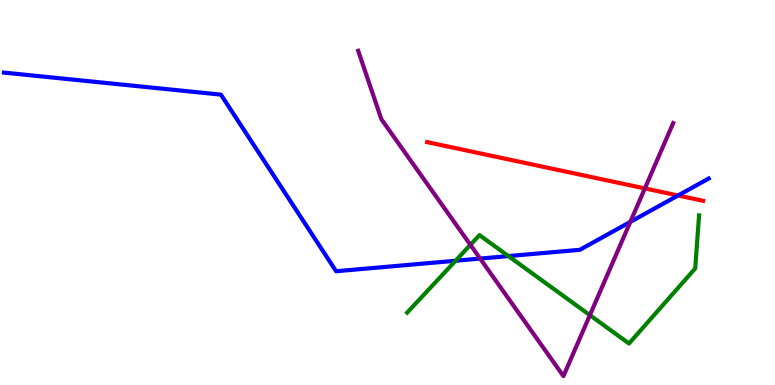[{'lines': ['blue', 'red'], 'intersections': [{'x': 8.75, 'y': 4.92}]}, {'lines': ['green', 'red'], 'intersections': []}, {'lines': ['purple', 'red'], 'intersections': [{'x': 8.32, 'y': 5.11}]}, {'lines': ['blue', 'green'], 'intersections': [{'x': 5.88, 'y': 3.23}, {'x': 6.56, 'y': 3.35}]}, {'lines': ['blue', 'purple'], 'intersections': [{'x': 6.2, 'y': 3.28}, {'x': 8.13, 'y': 4.24}]}, {'lines': ['green', 'purple'], 'intersections': [{'x': 6.07, 'y': 3.64}, {'x': 7.61, 'y': 1.81}]}]